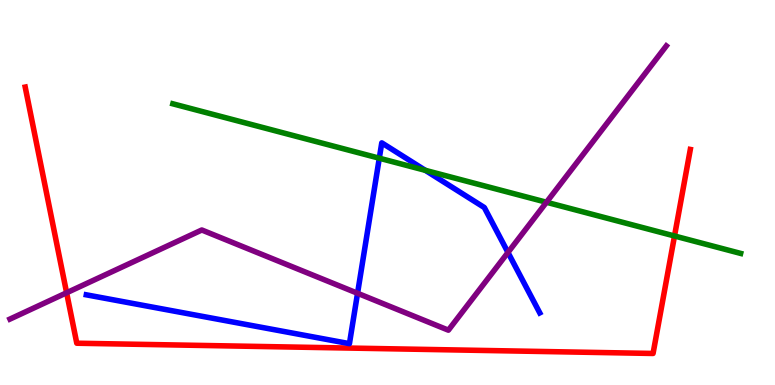[{'lines': ['blue', 'red'], 'intersections': []}, {'lines': ['green', 'red'], 'intersections': [{'x': 8.7, 'y': 3.87}]}, {'lines': ['purple', 'red'], 'intersections': [{'x': 0.86, 'y': 2.4}]}, {'lines': ['blue', 'green'], 'intersections': [{'x': 4.89, 'y': 5.89}, {'x': 5.49, 'y': 5.58}]}, {'lines': ['blue', 'purple'], 'intersections': [{'x': 4.61, 'y': 2.38}, {'x': 6.55, 'y': 3.44}]}, {'lines': ['green', 'purple'], 'intersections': [{'x': 7.05, 'y': 4.75}]}]